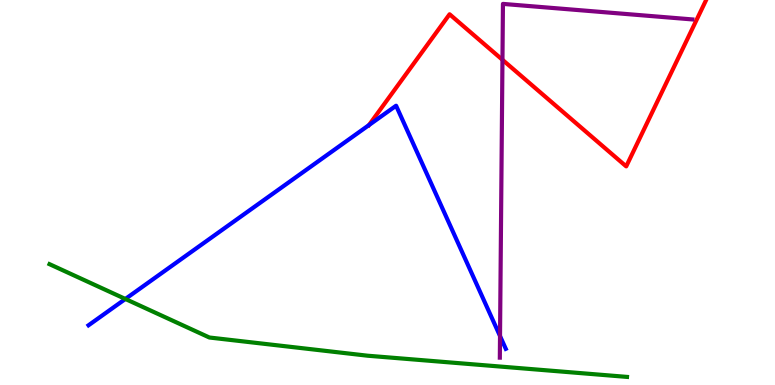[{'lines': ['blue', 'red'], 'intersections': [{'x': 4.76, 'y': 6.75}]}, {'lines': ['green', 'red'], 'intersections': []}, {'lines': ['purple', 'red'], 'intersections': [{'x': 6.48, 'y': 8.45}]}, {'lines': ['blue', 'green'], 'intersections': [{'x': 1.62, 'y': 2.23}]}, {'lines': ['blue', 'purple'], 'intersections': [{'x': 6.45, 'y': 1.27}]}, {'lines': ['green', 'purple'], 'intersections': []}]